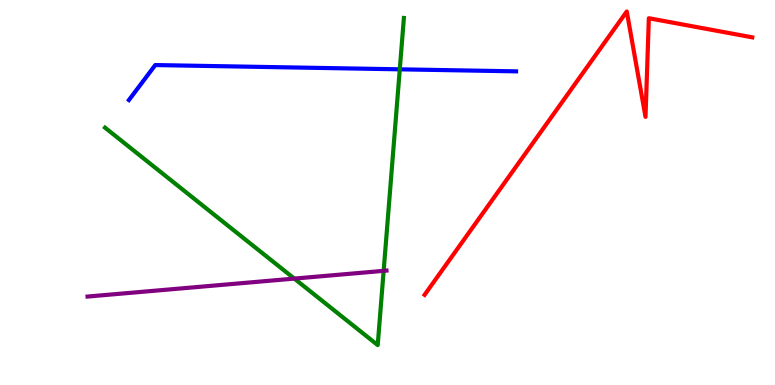[{'lines': ['blue', 'red'], 'intersections': []}, {'lines': ['green', 'red'], 'intersections': []}, {'lines': ['purple', 'red'], 'intersections': []}, {'lines': ['blue', 'green'], 'intersections': [{'x': 5.16, 'y': 8.2}]}, {'lines': ['blue', 'purple'], 'intersections': []}, {'lines': ['green', 'purple'], 'intersections': [{'x': 3.8, 'y': 2.76}, {'x': 4.95, 'y': 2.97}]}]